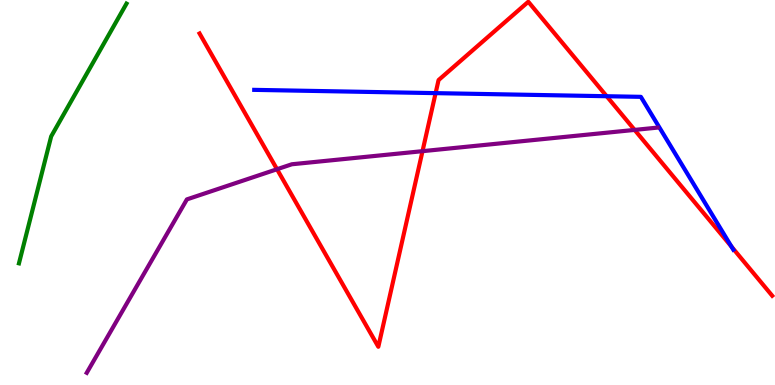[{'lines': ['blue', 'red'], 'intersections': [{'x': 5.62, 'y': 7.58}, {'x': 7.83, 'y': 7.5}, {'x': 9.44, 'y': 3.59}]}, {'lines': ['green', 'red'], 'intersections': []}, {'lines': ['purple', 'red'], 'intersections': [{'x': 3.57, 'y': 5.6}, {'x': 5.45, 'y': 6.07}, {'x': 8.19, 'y': 6.63}]}, {'lines': ['blue', 'green'], 'intersections': []}, {'lines': ['blue', 'purple'], 'intersections': []}, {'lines': ['green', 'purple'], 'intersections': []}]